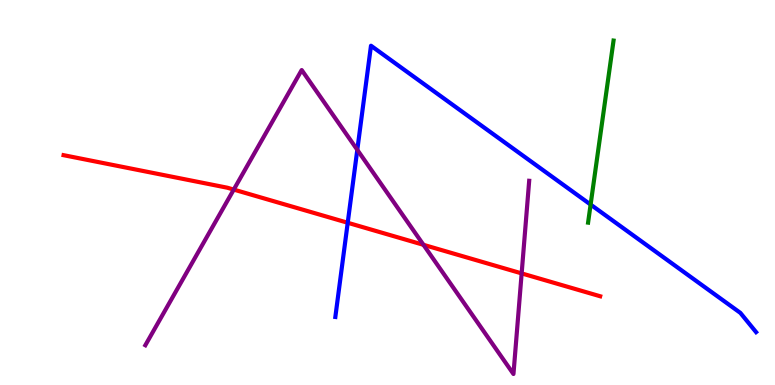[{'lines': ['blue', 'red'], 'intersections': [{'x': 4.49, 'y': 4.21}]}, {'lines': ['green', 'red'], 'intersections': []}, {'lines': ['purple', 'red'], 'intersections': [{'x': 3.02, 'y': 5.08}, {'x': 5.46, 'y': 3.64}, {'x': 6.73, 'y': 2.9}]}, {'lines': ['blue', 'green'], 'intersections': [{'x': 7.62, 'y': 4.69}]}, {'lines': ['blue', 'purple'], 'intersections': [{'x': 4.61, 'y': 6.11}]}, {'lines': ['green', 'purple'], 'intersections': []}]